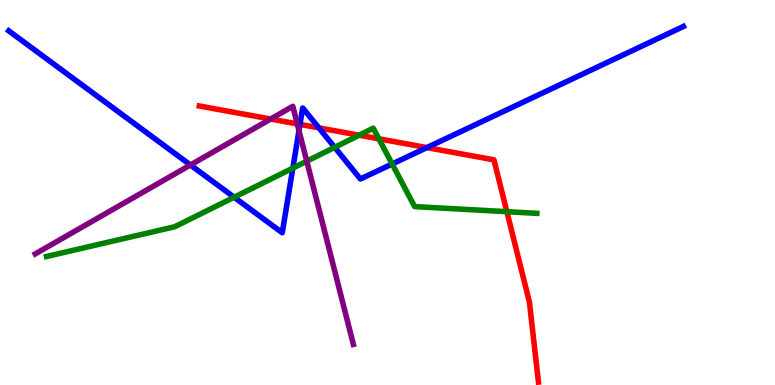[{'lines': ['blue', 'red'], 'intersections': [{'x': 3.87, 'y': 6.77}, {'x': 4.11, 'y': 6.68}, {'x': 5.51, 'y': 6.17}]}, {'lines': ['green', 'red'], 'intersections': [{'x': 4.63, 'y': 6.49}, {'x': 4.89, 'y': 6.39}, {'x': 6.54, 'y': 4.5}]}, {'lines': ['purple', 'red'], 'intersections': [{'x': 3.49, 'y': 6.91}, {'x': 3.84, 'y': 6.78}]}, {'lines': ['blue', 'green'], 'intersections': [{'x': 3.02, 'y': 4.88}, {'x': 3.78, 'y': 5.63}, {'x': 4.32, 'y': 6.17}, {'x': 5.06, 'y': 5.74}]}, {'lines': ['blue', 'purple'], 'intersections': [{'x': 2.46, 'y': 5.71}, {'x': 3.86, 'y': 6.61}]}, {'lines': ['green', 'purple'], 'intersections': [{'x': 3.96, 'y': 5.81}]}]